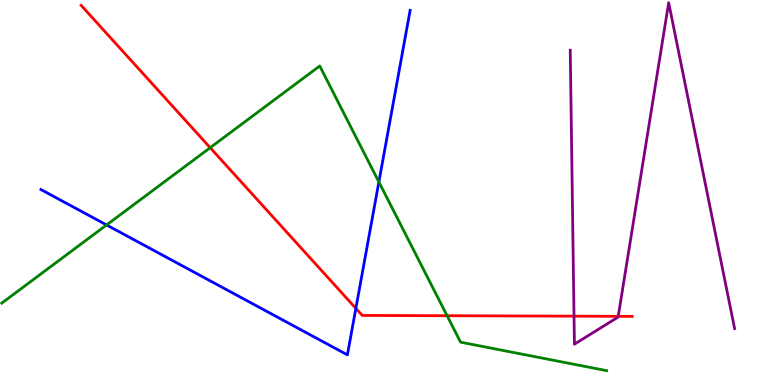[{'lines': ['blue', 'red'], 'intersections': [{'x': 4.59, 'y': 1.99}]}, {'lines': ['green', 'red'], 'intersections': [{'x': 2.71, 'y': 6.16}, {'x': 5.77, 'y': 1.8}]}, {'lines': ['purple', 'red'], 'intersections': [{'x': 7.41, 'y': 1.79}, {'x': 7.98, 'y': 1.78}]}, {'lines': ['blue', 'green'], 'intersections': [{'x': 1.38, 'y': 4.16}, {'x': 4.89, 'y': 5.27}]}, {'lines': ['blue', 'purple'], 'intersections': []}, {'lines': ['green', 'purple'], 'intersections': []}]